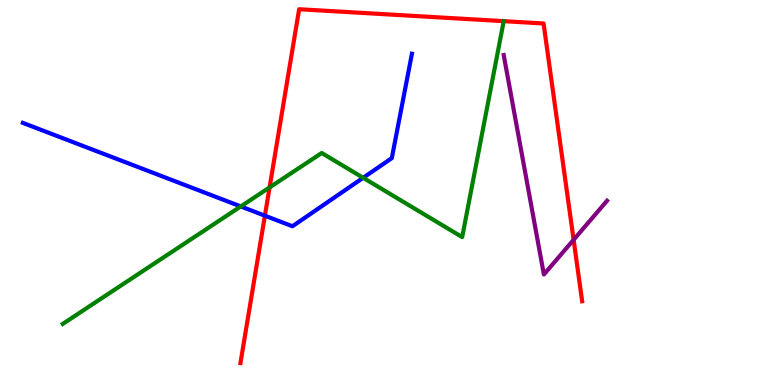[{'lines': ['blue', 'red'], 'intersections': [{'x': 3.42, 'y': 4.4}]}, {'lines': ['green', 'red'], 'intersections': [{'x': 3.48, 'y': 5.13}, {'x': 6.5, 'y': 9.45}]}, {'lines': ['purple', 'red'], 'intersections': [{'x': 7.4, 'y': 3.77}]}, {'lines': ['blue', 'green'], 'intersections': [{'x': 3.11, 'y': 4.64}, {'x': 4.69, 'y': 5.38}]}, {'lines': ['blue', 'purple'], 'intersections': []}, {'lines': ['green', 'purple'], 'intersections': []}]